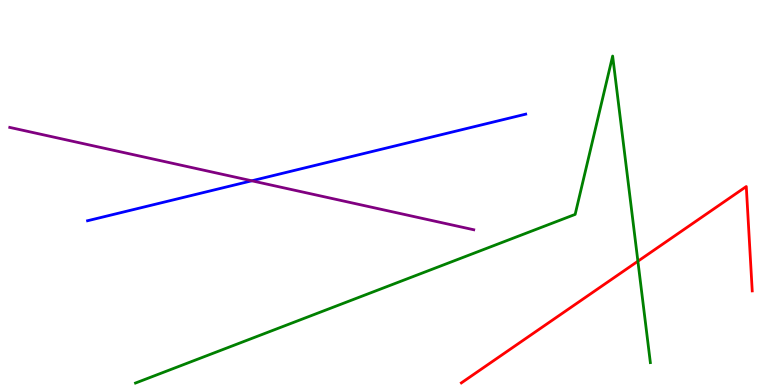[{'lines': ['blue', 'red'], 'intersections': []}, {'lines': ['green', 'red'], 'intersections': [{'x': 8.23, 'y': 3.21}]}, {'lines': ['purple', 'red'], 'intersections': []}, {'lines': ['blue', 'green'], 'intersections': []}, {'lines': ['blue', 'purple'], 'intersections': [{'x': 3.25, 'y': 5.3}]}, {'lines': ['green', 'purple'], 'intersections': []}]